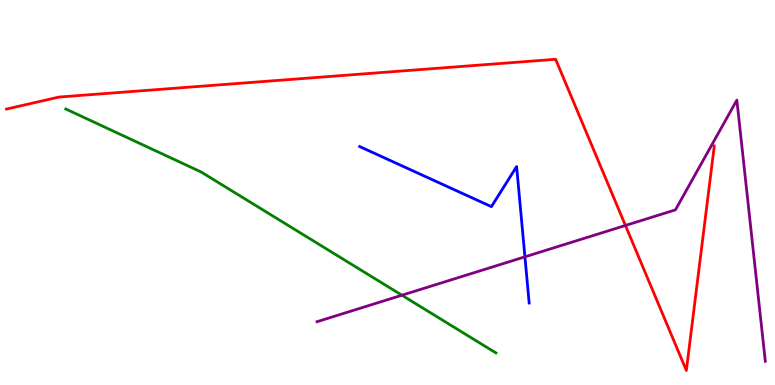[{'lines': ['blue', 'red'], 'intersections': []}, {'lines': ['green', 'red'], 'intersections': []}, {'lines': ['purple', 'red'], 'intersections': [{'x': 8.07, 'y': 4.14}]}, {'lines': ['blue', 'green'], 'intersections': []}, {'lines': ['blue', 'purple'], 'intersections': [{'x': 6.77, 'y': 3.33}]}, {'lines': ['green', 'purple'], 'intersections': [{'x': 5.19, 'y': 2.33}]}]